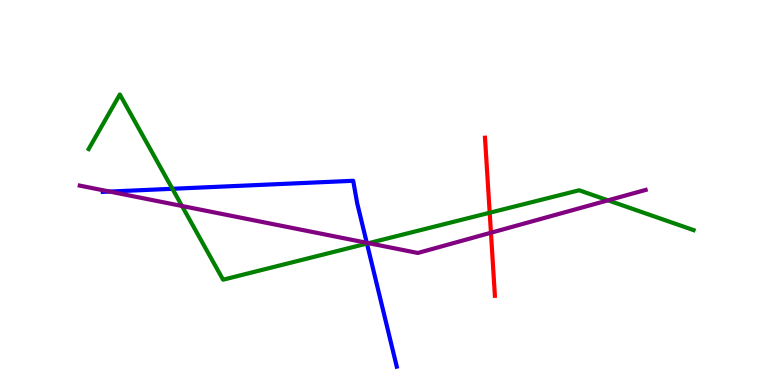[{'lines': ['blue', 'red'], 'intersections': []}, {'lines': ['green', 'red'], 'intersections': [{'x': 6.32, 'y': 4.47}]}, {'lines': ['purple', 'red'], 'intersections': [{'x': 6.33, 'y': 3.95}]}, {'lines': ['blue', 'green'], 'intersections': [{'x': 2.22, 'y': 5.1}, {'x': 4.73, 'y': 3.67}]}, {'lines': ['blue', 'purple'], 'intersections': [{'x': 1.41, 'y': 5.02}, {'x': 4.73, 'y': 3.69}]}, {'lines': ['green', 'purple'], 'intersections': [{'x': 2.35, 'y': 4.65}, {'x': 4.76, 'y': 3.68}, {'x': 7.85, 'y': 4.8}]}]